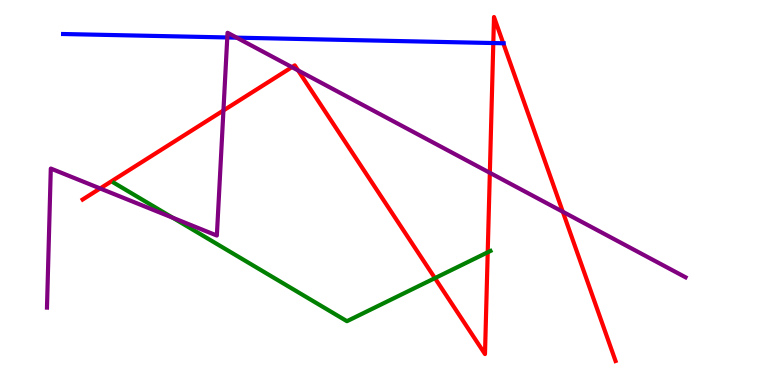[{'lines': ['blue', 'red'], 'intersections': [{'x': 6.37, 'y': 8.88}, {'x': 6.49, 'y': 8.88}]}, {'lines': ['green', 'red'], 'intersections': [{'x': 5.61, 'y': 2.78}, {'x': 6.29, 'y': 3.45}]}, {'lines': ['purple', 'red'], 'intersections': [{'x': 1.29, 'y': 5.11}, {'x': 2.88, 'y': 7.13}, {'x': 3.77, 'y': 8.26}, {'x': 3.85, 'y': 8.17}, {'x': 6.32, 'y': 5.51}, {'x': 7.26, 'y': 4.5}]}, {'lines': ['blue', 'green'], 'intersections': []}, {'lines': ['blue', 'purple'], 'intersections': [{'x': 2.93, 'y': 9.03}, {'x': 3.05, 'y': 9.02}]}, {'lines': ['green', 'purple'], 'intersections': [{'x': 2.23, 'y': 4.34}]}]